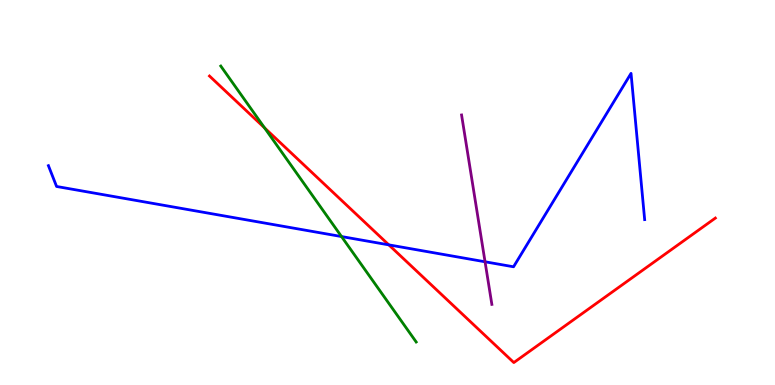[{'lines': ['blue', 'red'], 'intersections': [{'x': 5.02, 'y': 3.64}]}, {'lines': ['green', 'red'], 'intersections': [{'x': 3.41, 'y': 6.68}]}, {'lines': ['purple', 'red'], 'intersections': []}, {'lines': ['blue', 'green'], 'intersections': [{'x': 4.41, 'y': 3.86}]}, {'lines': ['blue', 'purple'], 'intersections': [{'x': 6.26, 'y': 3.2}]}, {'lines': ['green', 'purple'], 'intersections': []}]